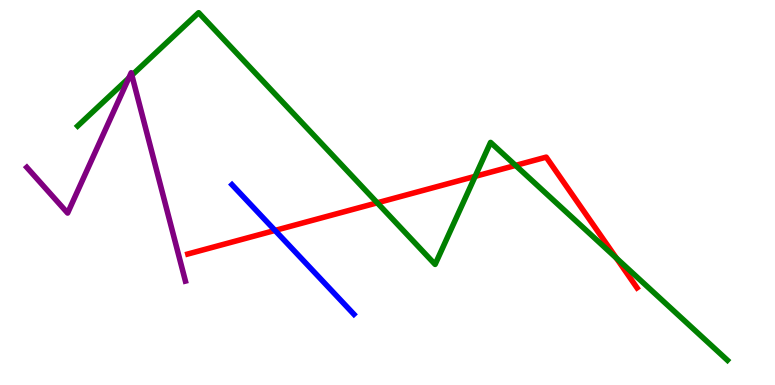[{'lines': ['blue', 'red'], 'intersections': [{'x': 3.55, 'y': 4.01}]}, {'lines': ['green', 'red'], 'intersections': [{'x': 4.87, 'y': 4.73}, {'x': 6.13, 'y': 5.42}, {'x': 6.65, 'y': 5.7}, {'x': 7.95, 'y': 3.3}]}, {'lines': ['purple', 'red'], 'intersections': []}, {'lines': ['blue', 'green'], 'intersections': []}, {'lines': ['blue', 'purple'], 'intersections': []}, {'lines': ['green', 'purple'], 'intersections': [{'x': 1.66, 'y': 7.97}, {'x': 1.7, 'y': 8.05}]}]